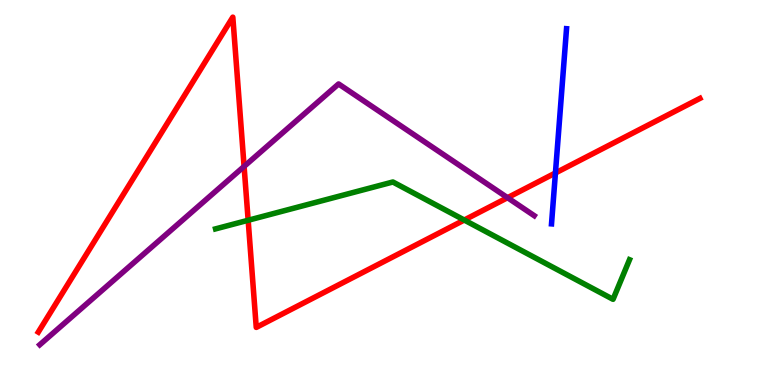[{'lines': ['blue', 'red'], 'intersections': [{'x': 7.17, 'y': 5.51}]}, {'lines': ['green', 'red'], 'intersections': [{'x': 3.2, 'y': 4.28}, {'x': 5.99, 'y': 4.28}]}, {'lines': ['purple', 'red'], 'intersections': [{'x': 3.15, 'y': 5.68}, {'x': 6.55, 'y': 4.86}]}, {'lines': ['blue', 'green'], 'intersections': []}, {'lines': ['blue', 'purple'], 'intersections': []}, {'lines': ['green', 'purple'], 'intersections': []}]